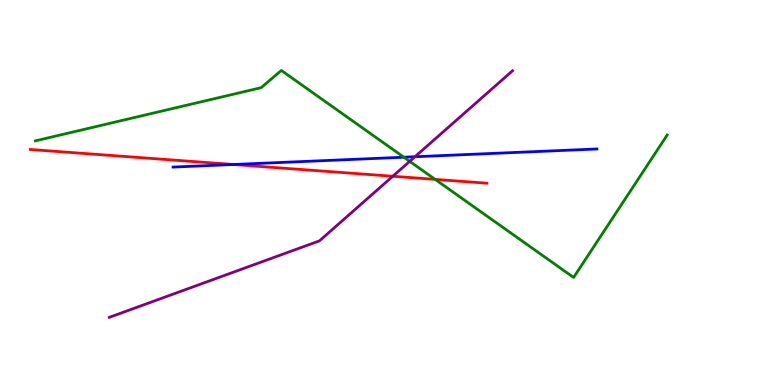[{'lines': ['blue', 'red'], 'intersections': [{'x': 3.01, 'y': 5.73}]}, {'lines': ['green', 'red'], 'intersections': [{'x': 5.61, 'y': 5.34}]}, {'lines': ['purple', 'red'], 'intersections': [{'x': 5.07, 'y': 5.42}]}, {'lines': ['blue', 'green'], 'intersections': [{'x': 5.21, 'y': 5.92}]}, {'lines': ['blue', 'purple'], 'intersections': [{'x': 5.35, 'y': 5.93}]}, {'lines': ['green', 'purple'], 'intersections': [{'x': 5.29, 'y': 5.81}]}]